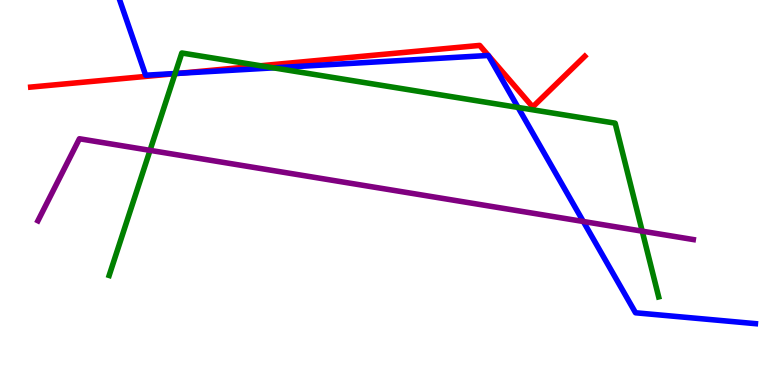[{'lines': ['blue', 'red'], 'intersections': [{'x': 2.32, 'y': 8.1}]}, {'lines': ['green', 'red'], 'intersections': [{'x': 2.26, 'y': 8.09}, {'x': 3.36, 'y': 8.29}]}, {'lines': ['purple', 'red'], 'intersections': []}, {'lines': ['blue', 'green'], 'intersections': [{'x': 2.26, 'y': 8.09}, {'x': 3.53, 'y': 8.24}, {'x': 6.68, 'y': 7.21}]}, {'lines': ['blue', 'purple'], 'intersections': [{'x': 7.53, 'y': 4.25}]}, {'lines': ['green', 'purple'], 'intersections': [{'x': 1.94, 'y': 6.09}, {'x': 8.29, 'y': 4.0}]}]